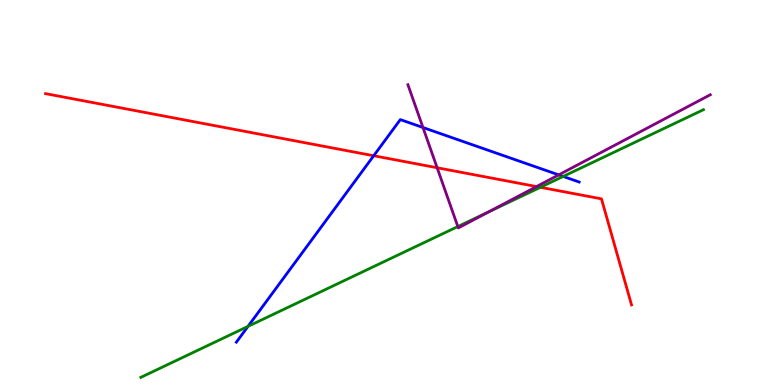[{'lines': ['blue', 'red'], 'intersections': [{'x': 4.82, 'y': 5.95}]}, {'lines': ['green', 'red'], 'intersections': [{'x': 6.97, 'y': 5.14}]}, {'lines': ['purple', 'red'], 'intersections': [{'x': 5.64, 'y': 5.64}, {'x': 6.92, 'y': 5.15}]}, {'lines': ['blue', 'green'], 'intersections': [{'x': 3.2, 'y': 1.52}, {'x': 7.27, 'y': 5.42}]}, {'lines': ['blue', 'purple'], 'intersections': [{'x': 5.46, 'y': 6.69}, {'x': 7.21, 'y': 5.46}]}, {'lines': ['green', 'purple'], 'intersections': [{'x': 5.91, 'y': 4.12}, {'x': 6.31, 'y': 4.5}]}]